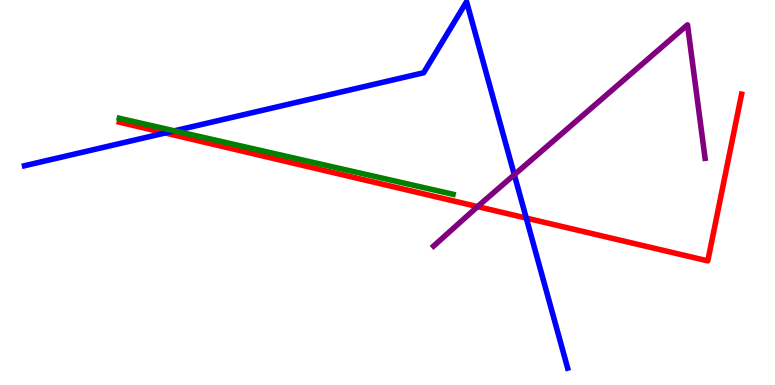[{'lines': ['blue', 'red'], 'intersections': [{'x': 2.13, 'y': 6.55}, {'x': 6.79, 'y': 4.34}]}, {'lines': ['green', 'red'], 'intersections': []}, {'lines': ['purple', 'red'], 'intersections': [{'x': 6.16, 'y': 4.63}]}, {'lines': ['blue', 'green'], 'intersections': [{'x': 2.25, 'y': 6.6}]}, {'lines': ['blue', 'purple'], 'intersections': [{'x': 6.64, 'y': 5.46}]}, {'lines': ['green', 'purple'], 'intersections': []}]